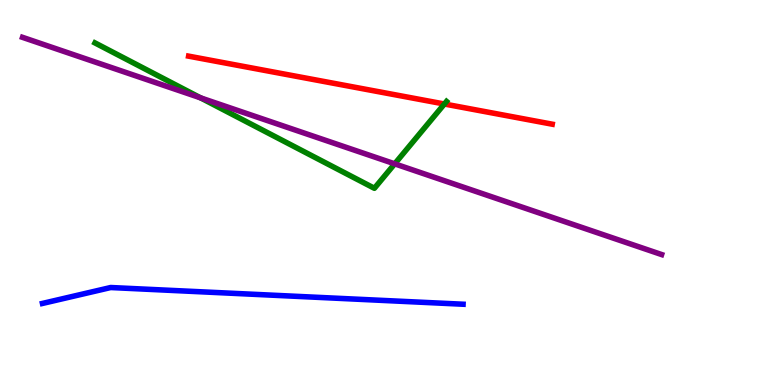[{'lines': ['blue', 'red'], 'intersections': []}, {'lines': ['green', 'red'], 'intersections': [{'x': 5.73, 'y': 7.3}]}, {'lines': ['purple', 'red'], 'intersections': []}, {'lines': ['blue', 'green'], 'intersections': []}, {'lines': ['blue', 'purple'], 'intersections': []}, {'lines': ['green', 'purple'], 'intersections': [{'x': 2.59, 'y': 7.46}, {'x': 5.09, 'y': 5.74}]}]